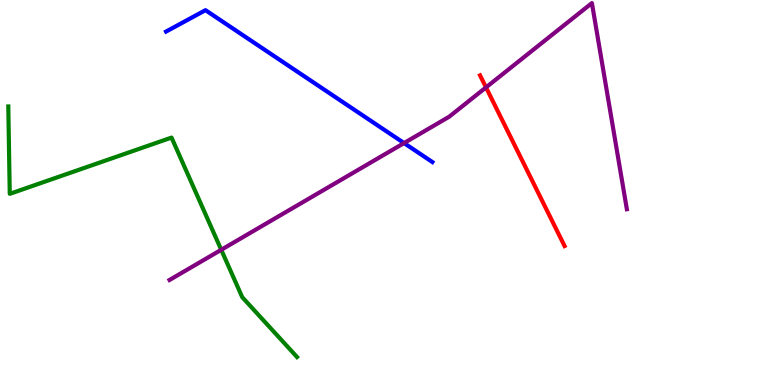[{'lines': ['blue', 'red'], 'intersections': []}, {'lines': ['green', 'red'], 'intersections': []}, {'lines': ['purple', 'red'], 'intersections': [{'x': 6.27, 'y': 7.73}]}, {'lines': ['blue', 'green'], 'intersections': []}, {'lines': ['blue', 'purple'], 'intersections': [{'x': 5.21, 'y': 6.28}]}, {'lines': ['green', 'purple'], 'intersections': [{'x': 2.85, 'y': 3.51}]}]